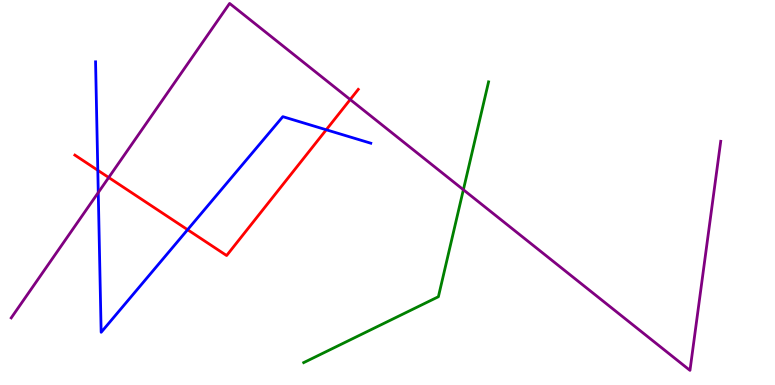[{'lines': ['blue', 'red'], 'intersections': [{'x': 1.26, 'y': 5.58}, {'x': 2.42, 'y': 4.03}, {'x': 4.21, 'y': 6.63}]}, {'lines': ['green', 'red'], 'intersections': []}, {'lines': ['purple', 'red'], 'intersections': [{'x': 1.4, 'y': 5.39}, {'x': 4.52, 'y': 7.41}]}, {'lines': ['blue', 'green'], 'intersections': []}, {'lines': ['blue', 'purple'], 'intersections': [{'x': 1.27, 'y': 5.0}]}, {'lines': ['green', 'purple'], 'intersections': [{'x': 5.98, 'y': 5.07}]}]